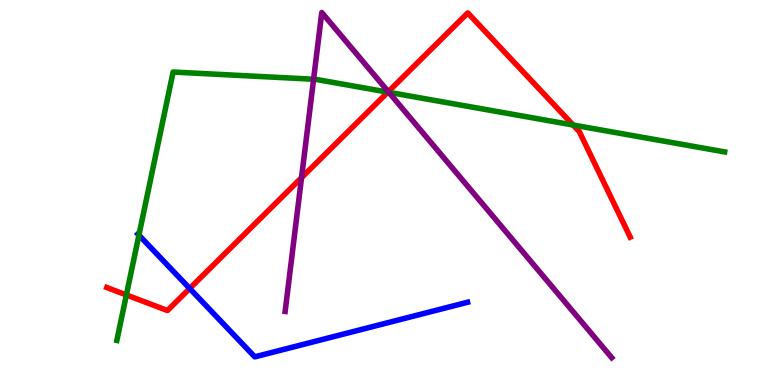[{'lines': ['blue', 'red'], 'intersections': [{'x': 2.45, 'y': 2.51}]}, {'lines': ['green', 'red'], 'intersections': [{'x': 1.63, 'y': 2.34}, {'x': 5.0, 'y': 7.61}, {'x': 7.4, 'y': 6.75}]}, {'lines': ['purple', 'red'], 'intersections': [{'x': 3.89, 'y': 5.39}, {'x': 5.01, 'y': 7.62}]}, {'lines': ['blue', 'green'], 'intersections': [{'x': 1.79, 'y': 3.89}]}, {'lines': ['blue', 'purple'], 'intersections': []}, {'lines': ['green', 'purple'], 'intersections': [{'x': 4.05, 'y': 7.94}, {'x': 5.02, 'y': 7.6}]}]